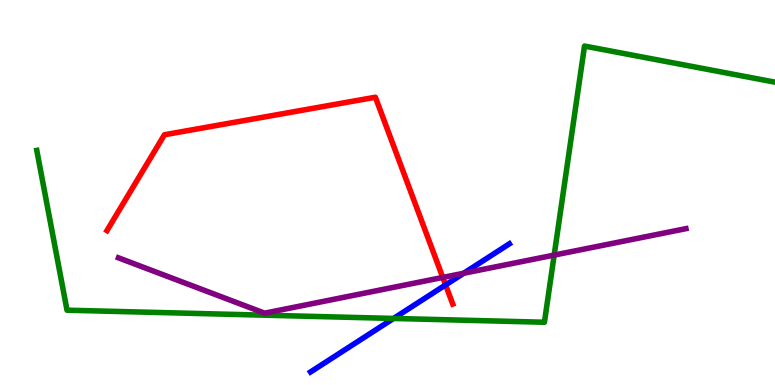[{'lines': ['blue', 'red'], 'intersections': [{'x': 5.75, 'y': 2.6}]}, {'lines': ['green', 'red'], 'intersections': []}, {'lines': ['purple', 'red'], 'intersections': [{'x': 5.71, 'y': 2.79}]}, {'lines': ['blue', 'green'], 'intersections': [{'x': 5.08, 'y': 1.73}]}, {'lines': ['blue', 'purple'], 'intersections': [{'x': 5.98, 'y': 2.9}]}, {'lines': ['green', 'purple'], 'intersections': [{'x': 7.15, 'y': 3.37}]}]